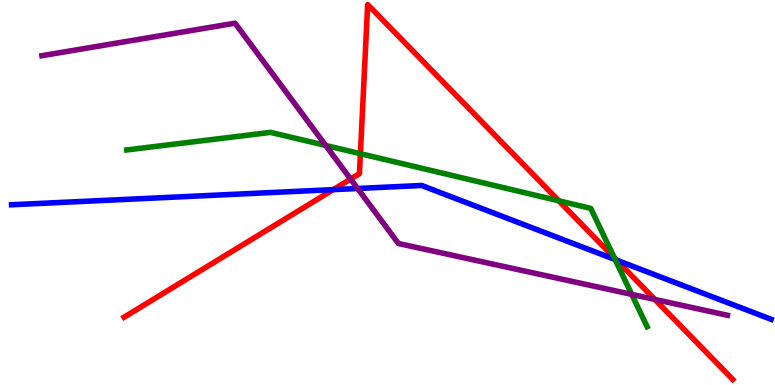[{'lines': ['blue', 'red'], 'intersections': [{'x': 4.3, 'y': 5.07}, {'x': 7.96, 'y': 3.24}]}, {'lines': ['green', 'red'], 'intersections': [{'x': 4.65, 'y': 6.01}, {'x': 7.21, 'y': 4.78}, {'x': 7.93, 'y': 3.3}]}, {'lines': ['purple', 'red'], 'intersections': [{'x': 4.52, 'y': 5.35}, {'x': 8.45, 'y': 2.22}]}, {'lines': ['blue', 'green'], 'intersections': [{'x': 7.94, 'y': 3.26}]}, {'lines': ['blue', 'purple'], 'intersections': [{'x': 4.61, 'y': 5.1}]}, {'lines': ['green', 'purple'], 'intersections': [{'x': 4.2, 'y': 6.22}, {'x': 8.15, 'y': 2.35}]}]